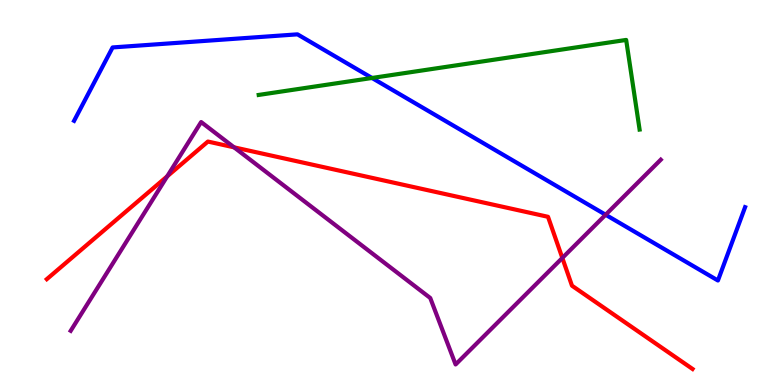[{'lines': ['blue', 'red'], 'intersections': []}, {'lines': ['green', 'red'], 'intersections': []}, {'lines': ['purple', 'red'], 'intersections': [{'x': 2.16, 'y': 5.42}, {'x': 3.02, 'y': 6.17}, {'x': 7.26, 'y': 3.3}]}, {'lines': ['blue', 'green'], 'intersections': [{'x': 4.8, 'y': 7.97}]}, {'lines': ['blue', 'purple'], 'intersections': [{'x': 7.81, 'y': 4.42}]}, {'lines': ['green', 'purple'], 'intersections': []}]